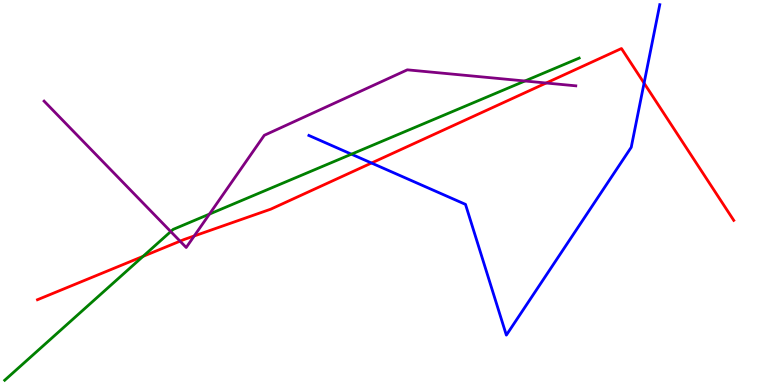[{'lines': ['blue', 'red'], 'intersections': [{'x': 4.79, 'y': 5.77}, {'x': 8.31, 'y': 7.84}]}, {'lines': ['green', 'red'], 'intersections': [{'x': 1.85, 'y': 3.34}]}, {'lines': ['purple', 'red'], 'intersections': [{'x': 2.32, 'y': 3.74}, {'x': 2.51, 'y': 3.87}, {'x': 7.05, 'y': 7.84}]}, {'lines': ['blue', 'green'], 'intersections': [{'x': 4.53, 'y': 6.0}]}, {'lines': ['blue', 'purple'], 'intersections': []}, {'lines': ['green', 'purple'], 'intersections': [{'x': 2.2, 'y': 3.99}, {'x': 2.7, 'y': 4.44}, {'x': 6.77, 'y': 7.9}]}]